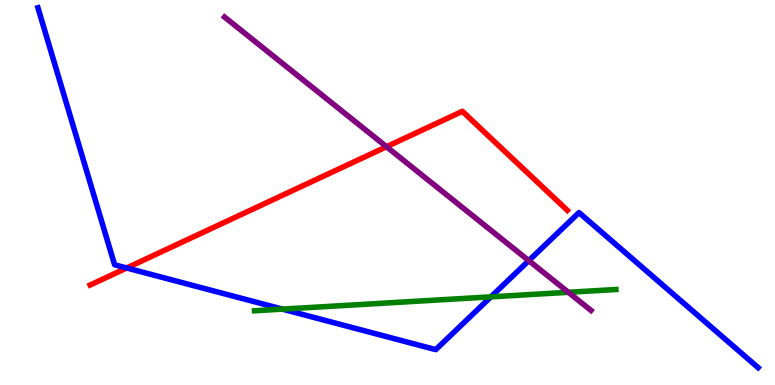[{'lines': ['blue', 'red'], 'intersections': [{'x': 1.63, 'y': 3.04}]}, {'lines': ['green', 'red'], 'intersections': []}, {'lines': ['purple', 'red'], 'intersections': [{'x': 4.99, 'y': 6.19}]}, {'lines': ['blue', 'green'], 'intersections': [{'x': 3.64, 'y': 1.97}, {'x': 6.33, 'y': 2.29}]}, {'lines': ['blue', 'purple'], 'intersections': [{'x': 6.82, 'y': 3.23}]}, {'lines': ['green', 'purple'], 'intersections': [{'x': 7.33, 'y': 2.41}]}]